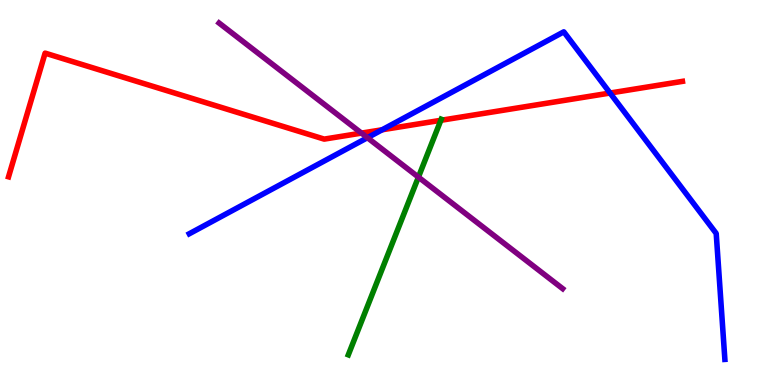[{'lines': ['blue', 'red'], 'intersections': [{'x': 4.93, 'y': 6.63}, {'x': 7.87, 'y': 7.58}]}, {'lines': ['green', 'red'], 'intersections': [{'x': 5.69, 'y': 6.87}]}, {'lines': ['purple', 'red'], 'intersections': [{'x': 4.66, 'y': 6.54}]}, {'lines': ['blue', 'green'], 'intersections': []}, {'lines': ['blue', 'purple'], 'intersections': [{'x': 4.74, 'y': 6.42}]}, {'lines': ['green', 'purple'], 'intersections': [{'x': 5.4, 'y': 5.4}]}]